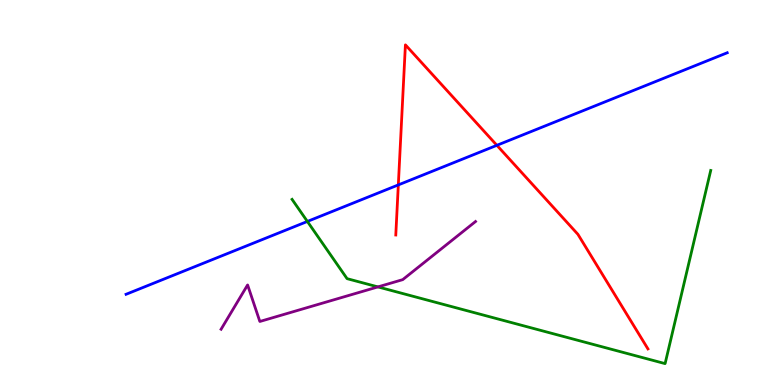[{'lines': ['blue', 'red'], 'intersections': [{'x': 5.14, 'y': 5.2}, {'x': 6.41, 'y': 6.23}]}, {'lines': ['green', 'red'], 'intersections': []}, {'lines': ['purple', 'red'], 'intersections': []}, {'lines': ['blue', 'green'], 'intersections': [{'x': 3.97, 'y': 4.25}]}, {'lines': ['blue', 'purple'], 'intersections': []}, {'lines': ['green', 'purple'], 'intersections': [{'x': 4.88, 'y': 2.55}]}]